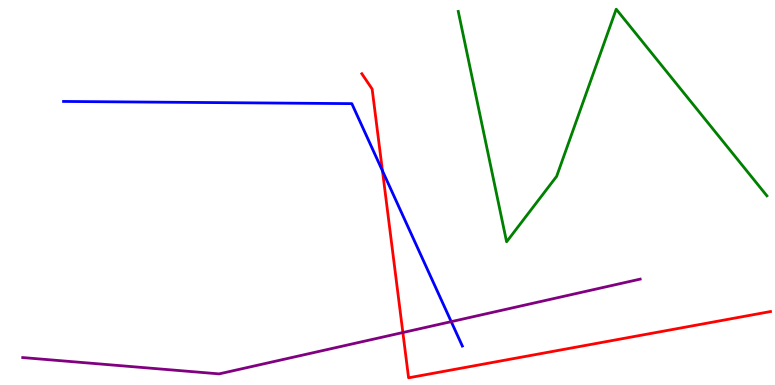[{'lines': ['blue', 'red'], 'intersections': [{'x': 4.94, 'y': 5.56}]}, {'lines': ['green', 'red'], 'intersections': []}, {'lines': ['purple', 'red'], 'intersections': [{'x': 5.2, 'y': 1.36}]}, {'lines': ['blue', 'green'], 'intersections': []}, {'lines': ['blue', 'purple'], 'intersections': [{'x': 5.82, 'y': 1.65}]}, {'lines': ['green', 'purple'], 'intersections': []}]